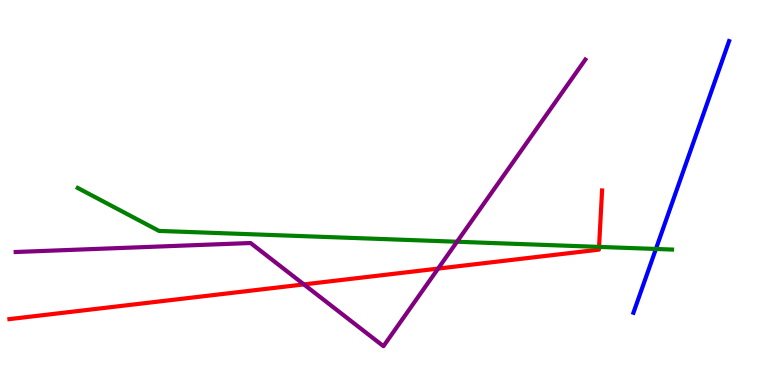[{'lines': ['blue', 'red'], 'intersections': []}, {'lines': ['green', 'red'], 'intersections': [{'x': 7.73, 'y': 3.59}]}, {'lines': ['purple', 'red'], 'intersections': [{'x': 3.92, 'y': 2.61}, {'x': 5.65, 'y': 3.02}]}, {'lines': ['blue', 'green'], 'intersections': [{'x': 8.46, 'y': 3.53}]}, {'lines': ['blue', 'purple'], 'intersections': []}, {'lines': ['green', 'purple'], 'intersections': [{'x': 5.9, 'y': 3.72}]}]